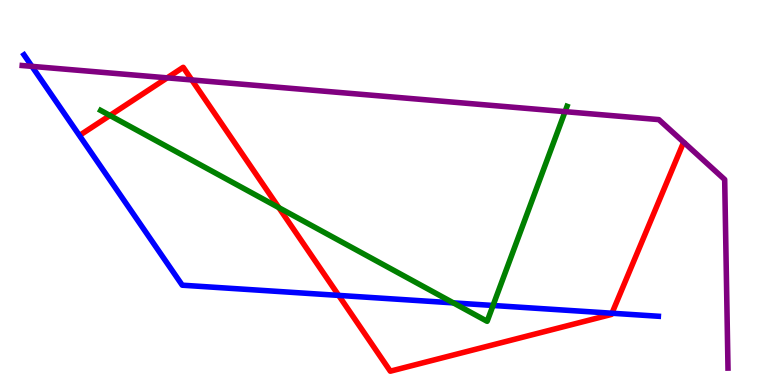[{'lines': ['blue', 'red'], 'intersections': [{'x': 4.37, 'y': 2.33}, {'x': 7.9, 'y': 1.86}]}, {'lines': ['green', 'red'], 'intersections': [{'x': 1.42, 'y': 7.0}, {'x': 3.6, 'y': 4.61}]}, {'lines': ['purple', 'red'], 'intersections': [{'x': 2.16, 'y': 7.98}, {'x': 2.47, 'y': 7.92}]}, {'lines': ['blue', 'green'], 'intersections': [{'x': 5.85, 'y': 2.13}, {'x': 6.36, 'y': 2.07}]}, {'lines': ['blue', 'purple'], 'intersections': [{'x': 0.412, 'y': 8.28}]}, {'lines': ['green', 'purple'], 'intersections': [{'x': 7.29, 'y': 7.1}]}]